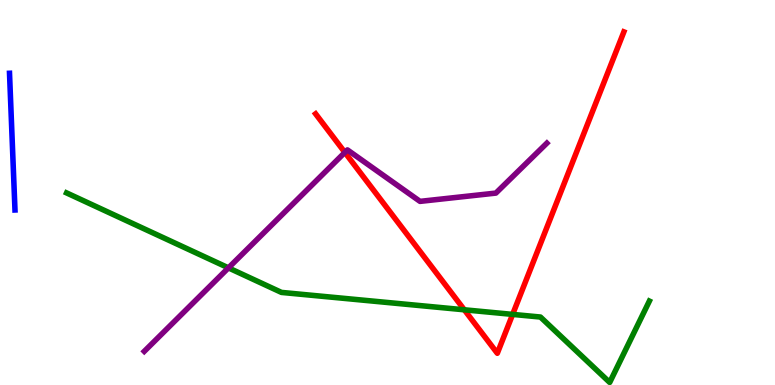[{'lines': ['blue', 'red'], 'intersections': []}, {'lines': ['green', 'red'], 'intersections': [{'x': 5.99, 'y': 1.95}, {'x': 6.61, 'y': 1.83}]}, {'lines': ['purple', 'red'], 'intersections': [{'x': 4.45, 'y': 6.04}]}, {'lines': ['blue', 'green'], 'intersections': []}, {'lines': ['blue', 'purple'], 'intersections': []}, {'lines': ['green', 'purple'], 'intersections': [{'x': 2.95, 'y': 3.04}]}]